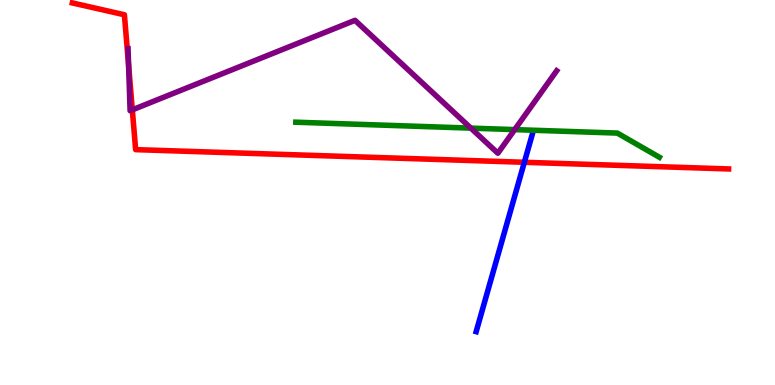[{'lines': ['blue', 'red'], 'intersections': [{'x': 6.77, 'y': 5.78}]}, {'lines': ['green', 'red'], 'intersections': []}, {'lines': ['purple', 'red'], 'intersections': [{'x': 1.66, 'y': 8.31}, {'x': 1.71, 'y': 7.15}]}, {'lines': ['blue', 'green'], 'intersections': []}, {'lines': ['blue', 'purple'], 'intersections': []}, {'lines': ['green', 'purple'], 'intersections': [{'x': 6.08, 'y': 6.67}, {'x': 6.64, 'y': 6.63}]}]